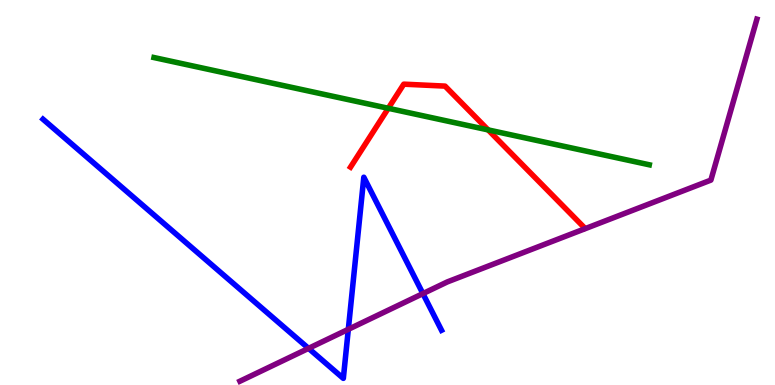[{'lines': ['blue', 'red'], 'intersections': []}, {'lines': ['green', 'red'], 'intersections': [{'x': 5.01, 'y': 7.19}, {'x': 6.3, 'y': 6.63}]}, {'lines': ['purple', 'red'], 'intersections': []}, {'lines': ['blue', 'green'], 'intersections': []}, {'lines': ['blue', 'purple'], 'intersections': [{'x': 3.98, 'y': 0.952}, {'x': 4.49, 'y': 1.45}, {'x': 5.46, 'y': 2.37}]}, {'lines': ['green', 'purple'], 'intersections': []}]